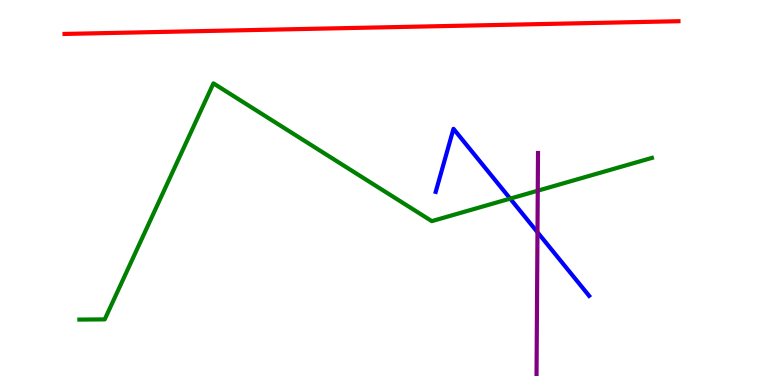[{'lines': ['blue', 'red'], 'intersections': []}, {'lines': ['green', 'red'], 'intersections': []}, {'lines': ['purple', 'red'], 'intersections': []}, {'lines': ['blue', 'green'], 'intersections': [{'x': 6.58, 'y': 4.84}]}, {'lines': ['blue', 'purple'], 'intersections': [{'x': 6.94, 'y': 3.97}]}, {'lines': ['green', 'purple'], 'intersections': [{'x': 6.94, 'y': 5.05}]}]